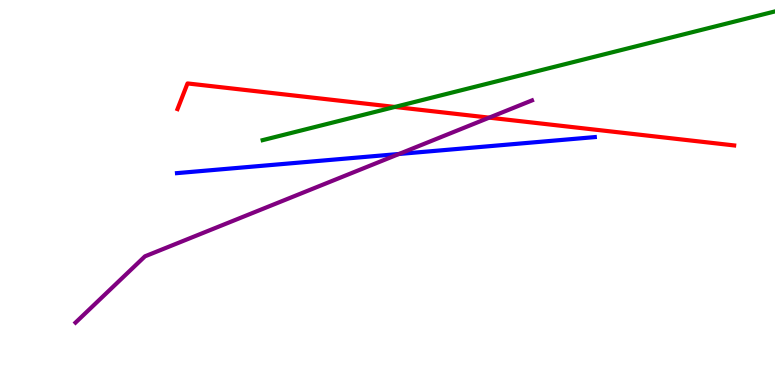[{'lines': ['blue', 'red'], 'intersections': []}, {'lines': ['green', 'red'], 'intersections': [{'x': 5.09, 'y': 7.22}]}, {'lines': ['purple', 'red'], 'intersections': [{'x': 6.31, 'y': 6.94}]}, {'lines': ['blue', 'green'], 'intersections': []}, {'lines': ['blue', 'purple'], 'intersections': [{'x': 5.15, 'y': 6.0}]}, {'lines': ['green', 'purple'], 'intersections': []}]